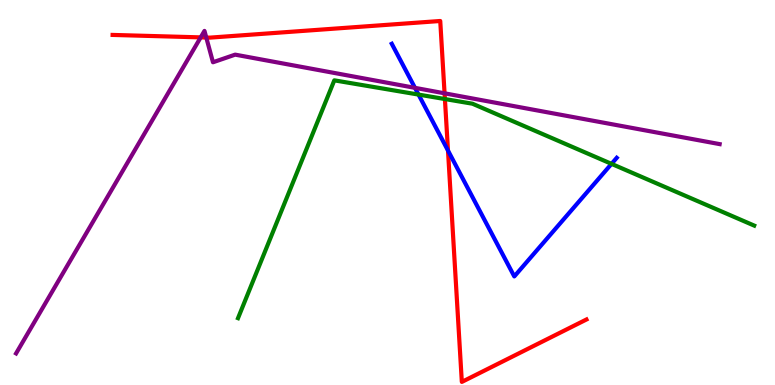[{'lines': ['blue', 'red'], 'intersections': [{'x': 5.78, 'y': 6.09}]}, {'lines': ['green', 'red'], 'intersections': [{'x': 5.74, 'y': 7.43}]}, {'lines': ['purple', 'red'], 'intersections': [{'x': 2.59, 'y': 9.03}, {'x': 2.66, 'y': 9.03}, {'x': 5.74, 'y': 7.58}]}, {'lines': ['blue', 'green'], 'intersections': [{'x': 5.4, 'y': 7.54}, {'x': 7.89, 'y': 5.74}]}, {'lines': ['blue', 'purple'], 'intersections': [{'x': 5.35, 'y': 7.72}]}, {'lines': ['green', 'purple'], 'intersections': []}]